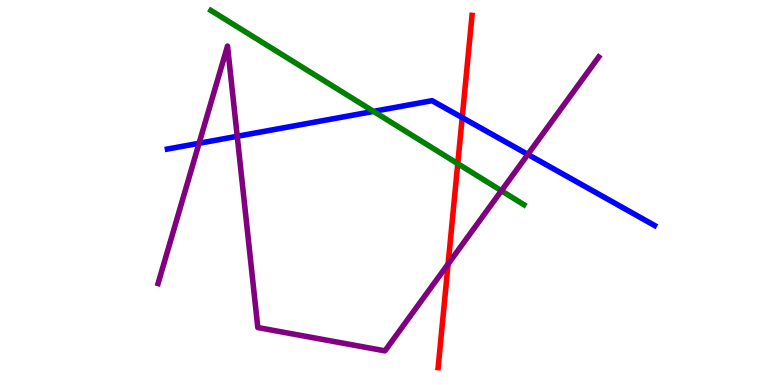[{'lines': ['blue', 'red'], 'intersections': [{'x': 5.96, 'y': 6.95}]}, {'lines': ['green', 'red'], 'intersections': [{'x': 5.91, 'y': 5.75}]}, {'lines': ['purple', 'red'], 'intersections': [{'x': 5.78, 'y': 3.14}]}, {'lines': ['blue', 'green'], 'intersections': [{'x': 4.82, 'y': 7.11}]}, {'lines': ['blue', 'purple'], 'intersections': [{'x': 2.57, 'y': 6.28}, {'x': 3.06, 'y': 6.46}, {'x': 6.81, 'y': 5.99}]}, {'lines': ['green', 'purple'], 'intersections': [{'x': 6.47, 'y': 5.05}]}]